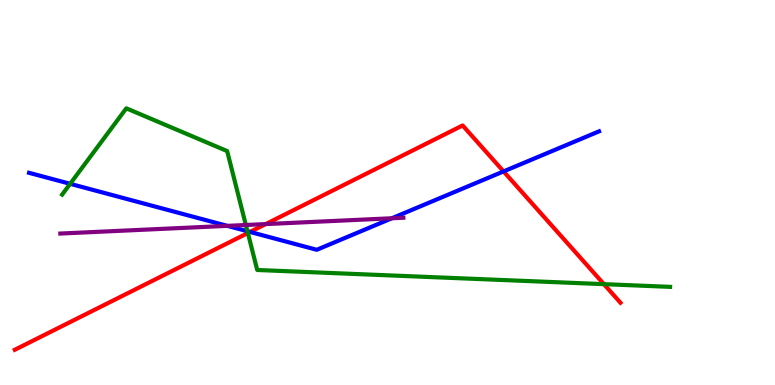[{'lines': ['blue', 'red'], 'intersections': [{'x': 3.23, 'y': 3.98}, {'x': 6.5, 'y': 5.55}]}, {'lines': ['green', 'red'], 'intersections': [{'x': 3.2, 'y': 3.95}, {'x': 7.79, 'y': 2.62}]}, {'lines': ['purple', 'red'], 'intersections': [{'x': 3.43, 'y': 4.18}]}, {'lines': ['blue', 'green'], 'intersections': [{'x': 0.905, 'y': 5.23}, {'x': 3.19, 'y': 3.99}]}, {'lines': ['blue', 'purple'], 'intersections': [{'x': 2.93, 'y': 4.13}, {'x': 5.06, 'y': 4.33}]}, {'lines': ['green', 'purple'], 'intersections': [{'x': 3.17, 'y': 4.16}]}]